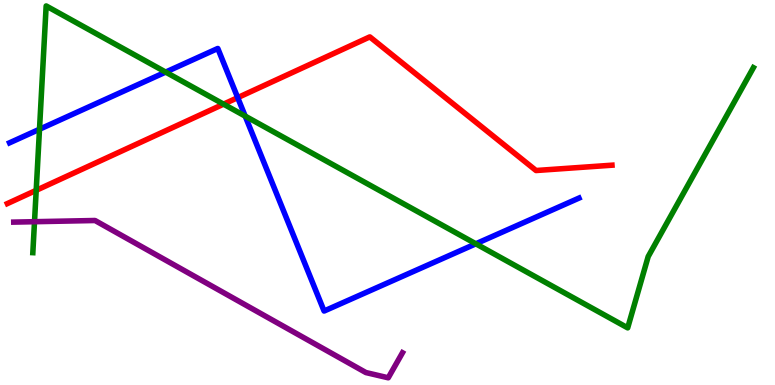[{'lines': ['blue', 'red'], 'intersections': [{'x': 3.07, 'y': 7.46}]}, {'lines': ['green', 'red'], 'intersections': [{'x': 0.467, 'y': 5.06}, {'x': 2.88, 'y': 7.29}]}, {'lines': ['purple', 'red'], 'intersections': []}, {'lines': ['blue', 'green'], 'intersections': [{'x': 0.51, 'y': 6.64}, {'x': 2.14, 'y': 8.13}, {'x': 3.16, 'y': 6.98}, {'x': 6.14, 'y': 3.67}]}, {'lines': ['blue', 'purple'], 'intersections': []}, {'lines': ['green', 'purple'], 'intersections': [{'x': 0.445, 'y': 4.24}]}]